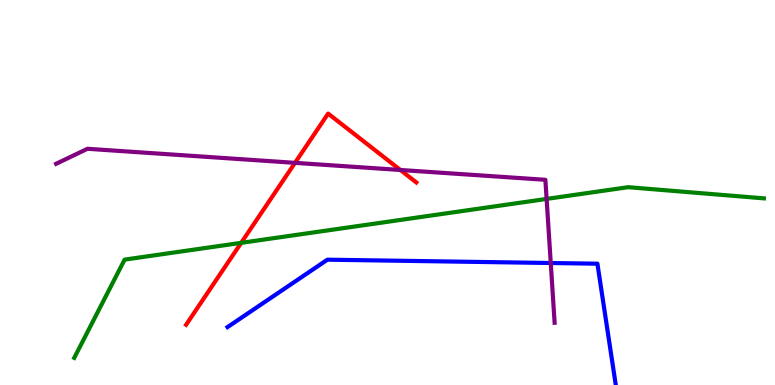[{'lines': ['blue', 'red'], 'intersections': []}, {'lines': ['green', 'red'], 'intersections': [{'x': 3.11, 'y': 3.69}]}, {'lines': ['purple', 'red'], 'intersections': [{'x': 3.81, 'y': 5.77}, {'x': 5.17, 'y': 5.58}]}, {'lines': ['blue', 'green'], 'intersections': []}, {'lines': ['blue', 'purple'], 'intersections': [{'x': 7.11, 'y': 3.17}]}, {'lines': ['green', 'purple'], 'intersections': [{'x': 7.05, 'y': 4.83}]}]